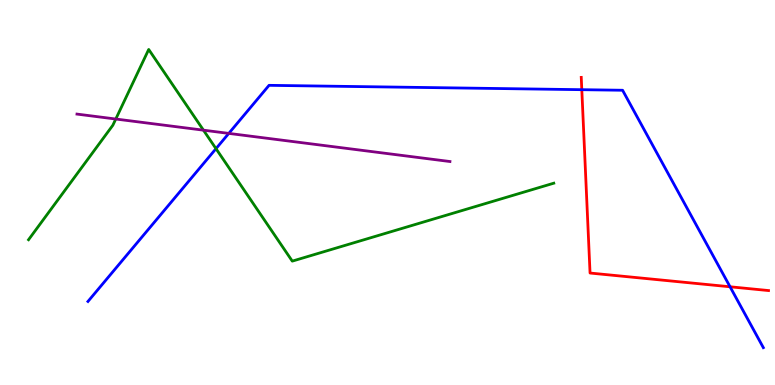[{'lines': ['blue', 'red'], 'intersections': [{'x': 7.51, 'y': 7.67}, {'x': 9.42, 'y': 2.55}]}, {'lines': ['green', 'red'], 'intersections': []}, {'lines': ['purple', 'red'], 'intersections': []}, {'lines': ['blue', 'green'], 'intersections': [{'x': 2.79, 'y': 6.14}]}, {'lines': ['blue', 'purple'], 'intersections': [{'x': 2.95, 'y': 6.54}]}, {'lines': ['green', 'purple'], 'intersections': [{'x': 1.49, 'y': 6.91}, {'x': 2.63, 'y': 6.62}]}]